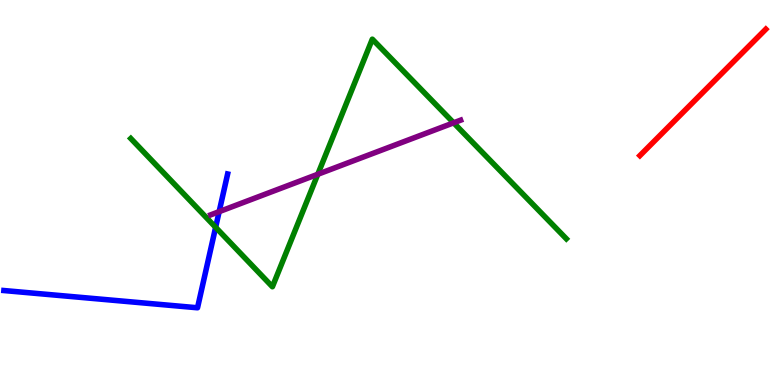[{'lines': ['blue', 'red'], 'intersections': []}, {'lines': ['green', 'red'], 'intersections': []}, {'lines': ['purple', 'red'], 'intersections': []}, {'lines': ['blue', 'green'], 'intersections': [{'x': 2.78, 'y': 4.1}]}, {'lines': ['blue', 'purple'], 'intersections': [{'x': 2.83, 'y': 4.5}]}, {'lines': ['green', 'purple'], 'intersections': [{'x': 4.1, 'y': 5.47}, {'x': 5.85, 'y': 6.81}]}]